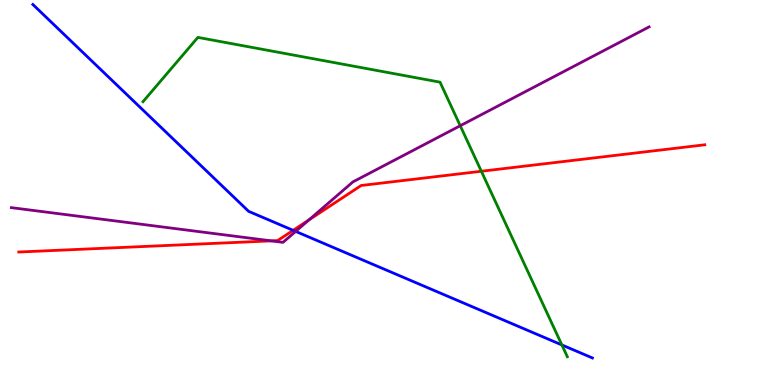[{'lines': ['blue', 'red'], 'intersections': [{'x': 3.78, 'y': 4.02}]}, {'lines': ['green', 'red'], 'intersections': [{'x': 6.21, 'y': 5.55}]}, {'lines': ['purple', 'red'], 'intersections': [{'x': 3.5, 'y': 3.74}, {'x': 3.99, 'y': 4.29}]}, {'lines': ['blue', 'green'], 'intersections': [{'x': 7.25, 'y': 1.04}]}, {'lines': ['blue', 'purple'], 'intersections': [{'x': 3.81, 'y': 3.99}]}, {'lines': ['green', 'purple'], 'intersections': [{'x': 5.94, 'y': 6.73}]}]